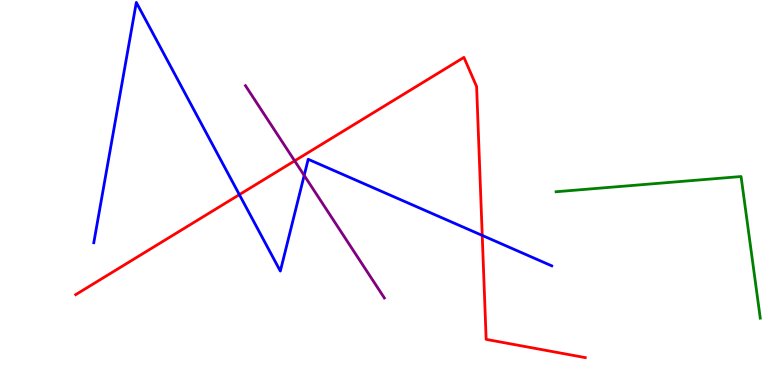[{'lines': ['blue', 'red'], 'intersections': [{'x': 3.09, 'y': 4.94}, {'x': 6.22, 'y': 3.89}]}, {'lines': ['green', 'red'], 'intersections': []}, {'lines': ['purple', 'red'], 'intersections': [{'x': 3.8, 'y': 5.82}]}, {'lines': ['blue', 'green'], 'intersections': []}, {'lines': ['blue', 'purple'], 'intersections': [{'x': 3.92, 'y': 5.44}]}, {'lines': ['green', 'purple'], 'intersections': []}]